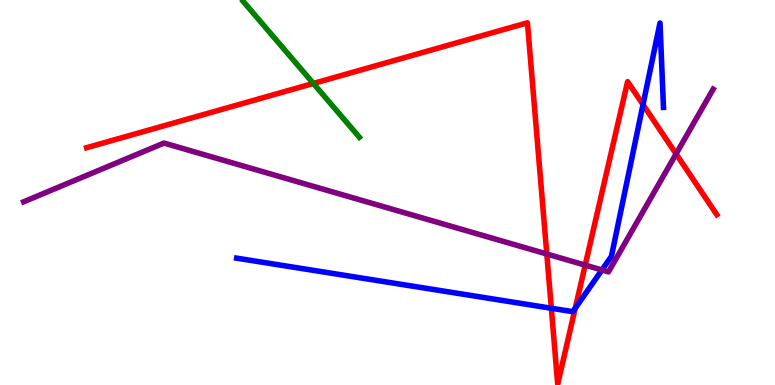[{'lines': ['blue', 'red'], 'intersections': [{'x': 7.11, 'y': 1.99}, {'x': 7.42, 'y': 1.99}, {'x': 8.3, 'y': 7.28}]}, {'lines': ['green', 'red'], 'intersections': [{'x': 4.04, 'y': 7.83}]}, {'lines': ['purple', 'red'], 'intersections': [{'x': 7.06, 'y': 3.4}, {'x': 7.55, 'y': 3.11}, {'x': 8.72, 'y': 6.0}]}, {'lines': ['blue', 'green'], 'intersections': []}, {'lines': ['blue', 'purple'], 'intersections': [{'x': 7.77, 'y': 2.99}]}, {'lines': ['green', 'purple'], 'intersections': []}]